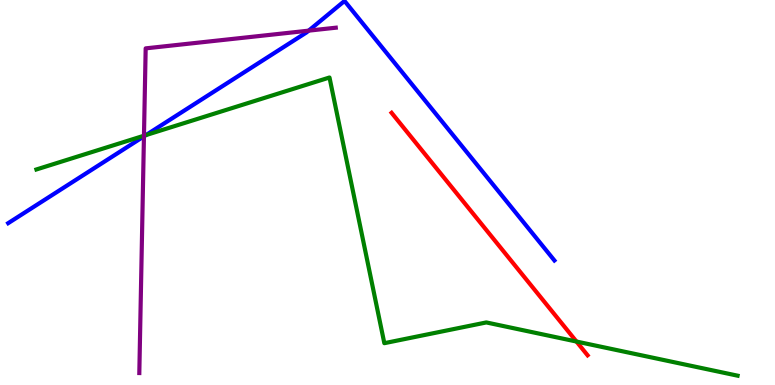[{'lines': ['blue', 'red'], 'intersections': []}, {'lines': ['green', 'red'], 'intersections': [{'x': 7.44, 'y': 1.13}]}, {'lines': ['purple', 'red'], 'intersections': []}, {'lines': ['blue', 'green'], 'intersections': [{'x': 1.88, 'y': 6.49}]}, {'lines': ['blue', 'purple'], 'intersections': [{'x': 1.86, 'y': 6.46}, {'x': 3.98, 'y': 9.2}]}, {'lines': ['green', 'purple'], 'intersections': [{'x': 1.86, 'y': 6.47}]}]